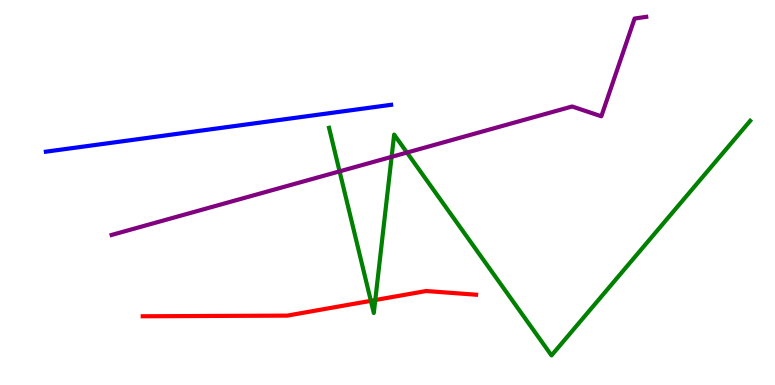[{'lines': ['blue', 'red'], 'intersections': []}, {'lines': ['green', 'red'], 'intersections': [{'x': 4.79, 'y': 2.19}, {'x': 4.84, 'y': 2.21}]}, {'lines': ['purple', 'red'], 'intersections': []}, {'lines': ['blue', 'green'], 'intersections': []}, {'lines': ['blue', 'purple'], 'intersections': []}, {'lines': ['green', 'purple'], 'intersections': [{'x': 4.38, 'y': 5.55}, {'x': 5.05, 'y': 5.93}, {'x': 5.25, 'y': 6.04}]}]